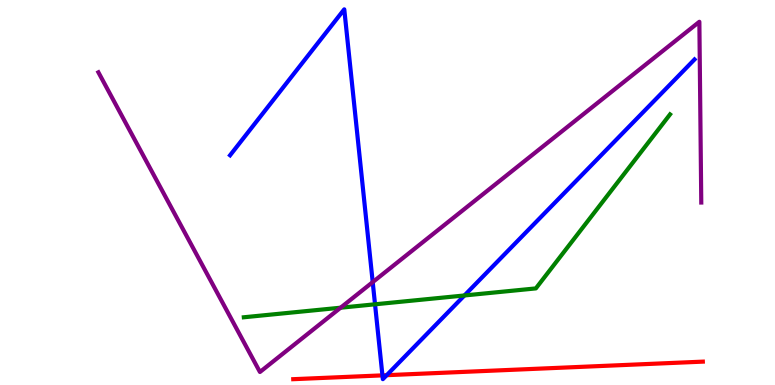[{'lines': ['blue', 'red'], 'intersections': [{'x': 4.93, 'y': 0.25}, {'x': 4.99, 'y': 0.255}]}, {'lines': ['green', 'red'], 'intersections': []}, {'lines': ['purple', 'red'], 'intersections': []}, {'lines': ['blue', 'green'], 'intersections': [{'x': 4.84, 'y': 2.1}, {'x': 5.99, 'y': 2.33}]}, {'lines': ['blue', 'purple'], 'intersections': [{'x': 4.81, 'y': 2.67}]}, {'lines': ['green', 'purple'], 'intersections': [{'x': 4.39, 'y': 2.01}]}]